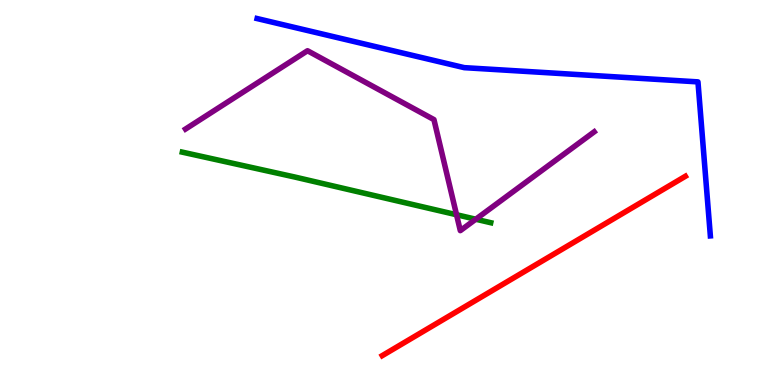[{'lines': ['blue', 'red'], 'intersections': []}, {'lines': ['green', 'red'], 'intersections': []}, {'lines': ['purple', 'red'], 'intersections': []}, {'lines': ['blue', 'green'], 'intersections': []}, {'lines': ['blue', 'purple'], 'intersections': []}, {'lines': ['green', 'purple'], 'intersections': [{'x': 5.89, 'y': 4.42}, {'x': 6.14, 'y': 4.31}]}]